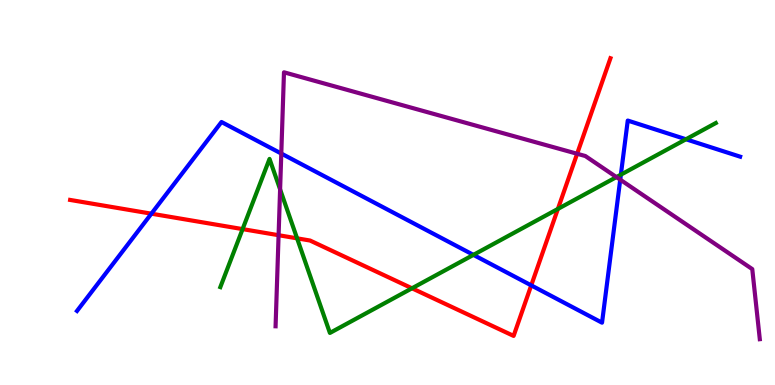[{'lines': ['blue', 'red'], 'intersections': [{'x': 1.95, 'y': 4.45}, {'x': 6.85, 'y': 2.59}]}, {'lines': ['green', 'red'], 'intersections': [{'x': 3.13, 'y': 4.05}, {'x': 3.83, 'y': 3.81}, {'x': 5.32, 'y': 2.51}, {'x': 7.2, 'y': 4.57}]}, {'lines': ['purple', 'red'], 'intersections': [{'x': 3.59, 'y': 3.89}, {'x': 7.45, 'y': 6.01}]}, {'lines': ['blue', 'green'], 'intersections': [{'x': 6.11, 'y': 3.38}, {'x': 8.01, 'y': 5.46}, {'x': 8.85, 'y': 6.38}]}, {'lines': ['blue', 'purple'], 'intersections': [{'x': 3.63, 'y': 6.01}, {'x': 8.0, 'y': 5.33}]}, {'lines': ['green', 'purple'], 'intersections': [{'x': 3.61, 'y': 5.08}, {'x': 7.95, 'y': 5.4}]}]